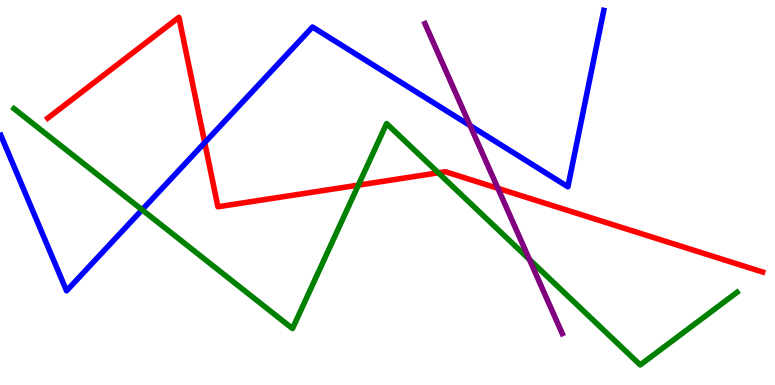[{'lines': ['blue', 'red'], 'intersections': [{'x': 2.64, 'y': 6.3}]}, {'lines': ['green', 'red'], 'intersections': [{'x': 4.62, 'y': 5.19}, {'x': 5.66, 'y': 5.51}]}, {'lines': ['purple', 'red'], 'intersections': [{'x': 6.42, 'y': 5.11}]}, {'lines': ['blue', 'green'], 'intersections': [{'x': 1.83, 'y': 4.55}]}, {'lines': ['blue', 'purple'], 'intersections': [{'x': 6.07, 'y': 6.74}]}, {'lines': ['green', 'purple'], 'intersections': [{'x': 6.83, 'y': 3.26}]}]